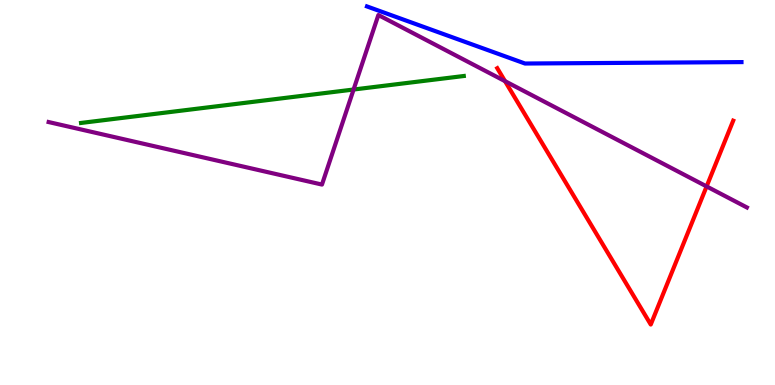[{'lines': ['blue', 'red'], 'intersections': []}, {'lines': ['green', 'red'], 'intersections': []}, {'lines': ['purple', 'red'], 'intersections': [{'x': 6.52, 'y': 7.89}, {'x': 9.12, 'y': 5.16}]}, {'lines': ['blue', 'green'], 'intersections': []}, {'lines': ['blue', 'purple'], 'intersections': []}, {'lines': ['green', 'purple'], 'intersections': [{'x': 4.56, 'y': 7.67}]}]